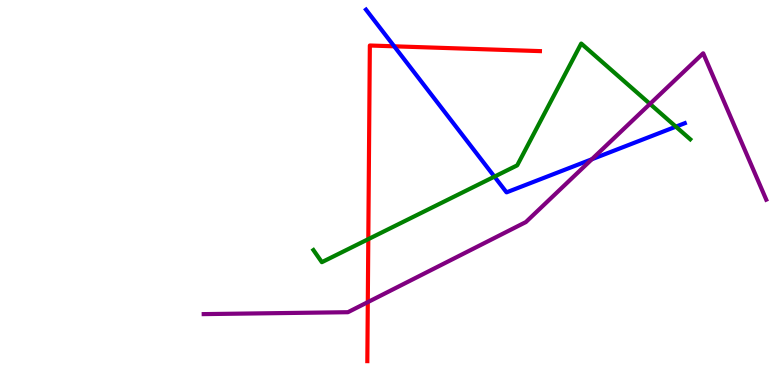[{'lines': ['blue', 'red'], 'intersections': [{'x': 5.09, 'y': 8.8}]}, {'lines': ['green', 'red'], 'intersections': [{'x': 4.75, 'y': 3.79}]}, {'lines': ['purple', 'red'], 'intersections': [{'x': 4.75, 'y': 2.15}]}, {'lines': ['blue', 'green'], 'intersections': [{'x': 6.38, 'y': 5.41}, {'x': 8.72, 'y': 6.71}]}, {'lines': ['blue', 'purple'], 'intersections': [{'x': 7.64, 'y': 5.86}]}, {'lines': ['green', 'purple'], 'intersections': [{'x': 8.39, 'y': 7.3}]}]